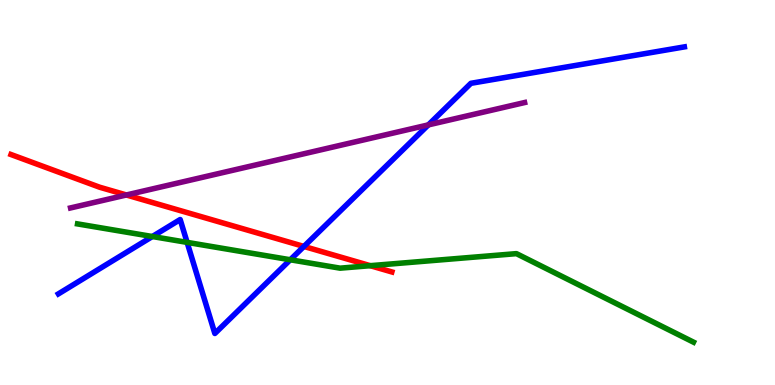[{'lines': ['blue', 'red'], 'intersections': [{'x': 3.92, 'y': 3.6}]}, {'lines': ['green', 'red'], 'intersections': [{'x': 4.78, 'y': 3.1}]}, {'lines': ['purple', 'red'], 'intersections': [{'x': 1.63, 'y': 4.94}]}, {'lines': ['blue', 'green'], 'intersections': [{'x': 1.97, 'y': 3.86}, {'x': 2.41, 'y': 3.7}, {'x': 3.75, 'y': 3.25}]}, {'lines': ['blue', 'purple'], 'intersections': [{'x': 5.53, 'y': 6.76}]}, {'lines': ['green', 'purple'], 'intersections': []}]